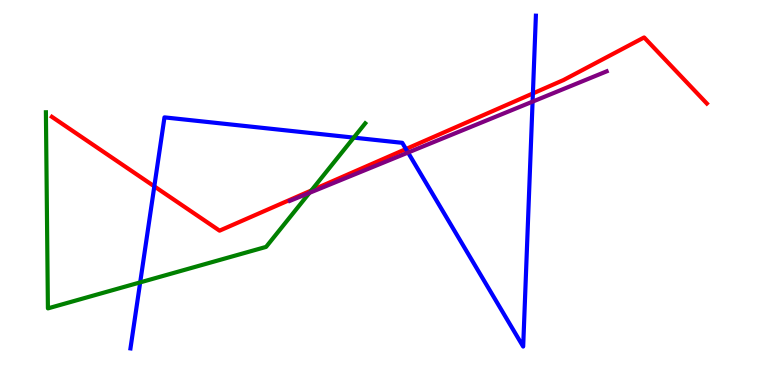[{'lines': ['blue', 'red'], 'intersections': [{'x': 1.99, 'y': 5.16}, {'x': 5.24, 'y': 6.13}, {'x': 6.88, 'y': 7.57}]}, {'lines': ['green', 'red'], 'intersections': [{'x': 4.02, 'y': 5.05}]}, {'lines': ['purple', 'red'], 'intersections': []}, {'lines': ['blue', 'green'], 'intersections': [{'x': 1.81, 'y': 2.67}, {'x': 4.56, 'y': 6.43}]}, {'lines': ['blue', 'purple'], 'intersections': [{'x': 5.27, 'y': 6.04}, {'x': 6.87, 'y': 7.36}]}, {'lines': ['green', 'purple'], 'intersections': [{'x': 3.99, 'y': 4.99}]}]